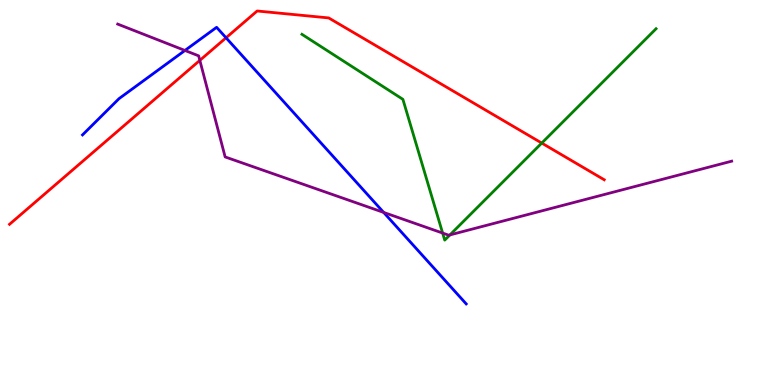[{'lines': ['blue', 'red'], 'intersections': [{'x': 2.92, 'y': 9.02}]}, {'lines': ['green', 'red'], 'intersections': [{'x': 6.99, 'y': 6.28}]}, {'lines': ['purple', 'red'], 'intersections': [{'x': 2.58, 'y': 8.43}]}, {'lines': ['blue', 'green'], 'intersections': []}, {'lines': ['blue', 'purple'], 'intersections': [{'x': 2.39, 'y': 8.69}, {'x': 4.95, 'y': 4.48}]}, {'lines': ['green', 'purple'], 'intersections': [{'x': 5.71, 'y': 3.95}, {'x': 5.81, 'y': 3.9}]}]